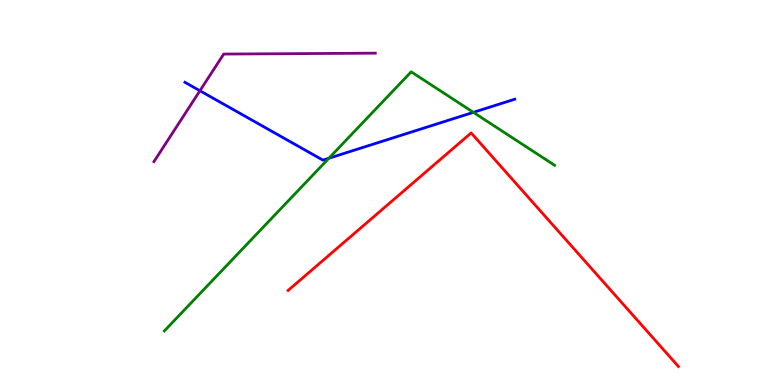[{'lines': ['blue', 'red'], 'intersections': []}, {'lines': ['green', 'red'], 'intersections': []}, {'lines': ['purple', 'red'], 'intersections': []}, {'lines': ['blue', 'green'], 'intersections': [{'x': 4.24, 'y': 5.89}, {'x': 6.11, 'y': 7.08}]}, {'lines': ['blue', 'purple'], 'intersections': [{'x': 2.58, 'y': 7.64}]}, {'lines': ['green', 'purple'], 'intersections': []}]